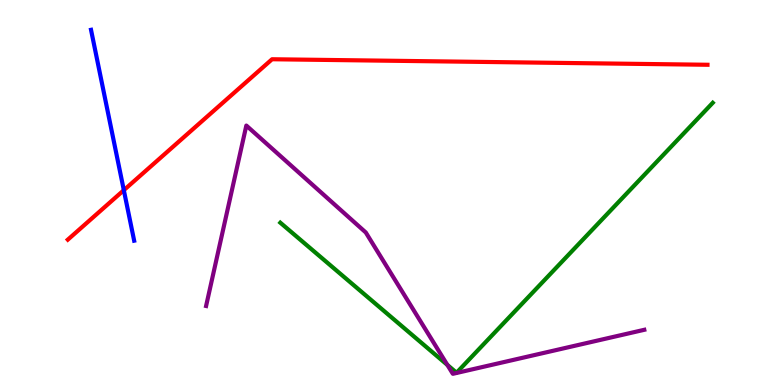[{'lines': ['blue', 'red'], 'intersections': [{'x': 1.6, 'y': 5.06}]}, {'lines': ['green', 'red'], 'intersections': []}, {'lines': ['purple', 'red'], 'intersections': []}, {'lines': ['blue', 'green'], 'intersections': []}, {'lines': ['blue', 'purple'], 'intersections': []}, {'lines': ['green', 'purple'], 'intersections': [{'x': 5.77, 'y': 0.522}]}]